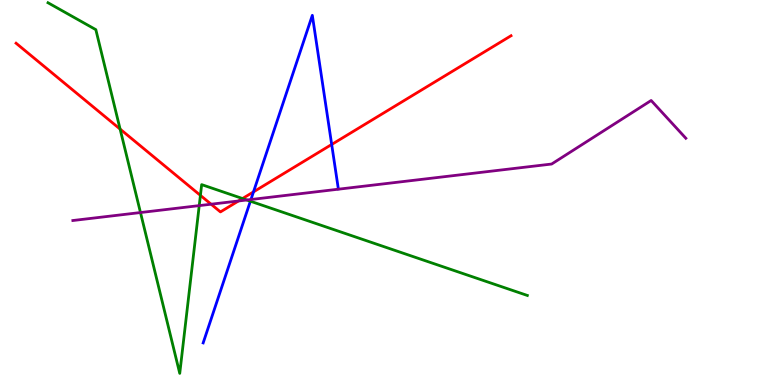[{'lines': ['blue', 'red'], 'intersections': [{'x': 3.27, 'y': 5.02}, {'x': 4.28, 'y': 6.25}]}, {'lines': ['green', 'red'], 'intersections': [{'x': 1.55, 'y': 6.65}, {'x': 2.59, 'y': 4.93}, {'x': 3.13, 'y': 4.84}]}, {'lines': ['purple', 'red'], 'intersections': [{'x': 2.72, 'y': 4.7}, {'x': 3.08, 'y': 4.78}]}, {'lines': ['blue', 'green'], 'intersections': [{'x': 3.23, 'y': 4.77}]}, {'lines': ['blue', 'purple'], 'intersections': [{'x': 3.24, 'y': 4.82}]}, {'lines': ['green', 'purple'], 'intersections': [{'x': 1.81, 'y': 4.48}, {'x': 2.57, 'y': 4.66}, {'x': 3.18, 'y': 4.81}]}]